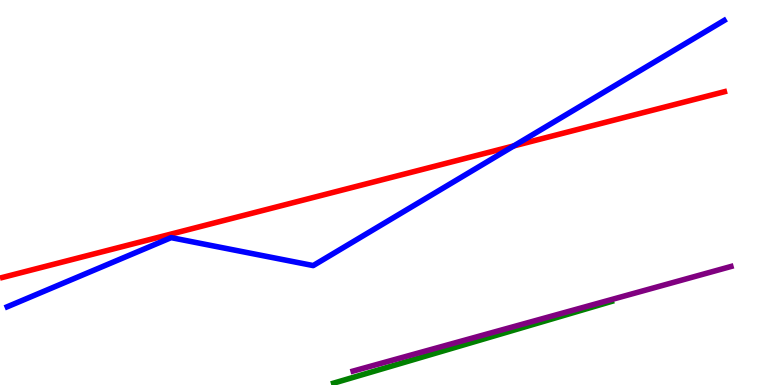[{'lines': ['blue', 'red'], 'intersections': [{'x': 6.63, 'y': 6.21}]}, {'lines': ['green', 'red'], 'intersections': []}, {'lines': ['purple', 'red'], 'intersections': []}, {'lines': ['blue', 'green'], 'intersections': []}, {'lines': ['blue', 'purple'], 'intersections': []}, {'lines': ['green', 'purple'], 'intersections': []}]